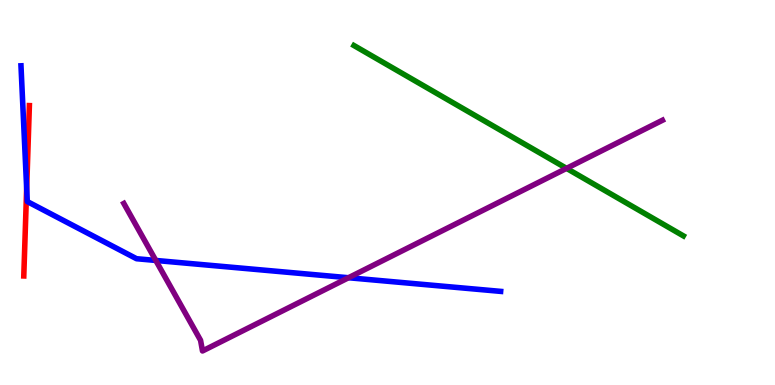[{'lines': ['blue', 'red'], 'intersections': [{'x': 0.344, 'y': 5.11}]}, {'lines': ['green', 'red'], 'intersections': []}, {'lines': ['purple', 'red'], 'intersections': []}, {'lines': ['blue', 'green'], 'intersections': []}, {'lines': ['blue', 'purple'], 'intersections': [{'x': 2.01, 'y': 3.24}, {'x': 4.5, 'y': 2.79}]}, {'lines': ['green', 'purple'], 'intersections': [{'x': 7.31, 'y': 5.63}]}]